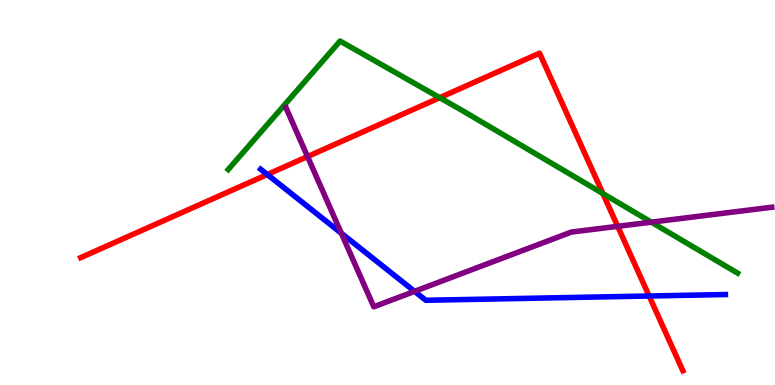[{'lines': ['blue', 'red'], 'intersections': [{'x': 3.45, 'y': 5.47}, {'x': 8.38, 'y': 2.31}]}, {'lines': ['green', 'red'], 'intersections': [{'x': 5.67, 'y': 7.46}, {'x': 7.78, 'y': 4.97}]}, {'lines': ['purple', 'red'], 'intersections': [{'x': 3.97, 'y': 5.93}, {'x': 7.97, 'y': 4.12}]}, {'lines': ['blue', 'green'], 'intersections': []}, {'lines': ['blue', 'purple'], 'intersections': [{'x': 4.4, 'y': 3.94}, {'x': 5.35, 'y': 2.43}]}, {'lines': ['green', 'purple'], 'intersections': [{'x': 8.4, 'y': 4.23}]}]